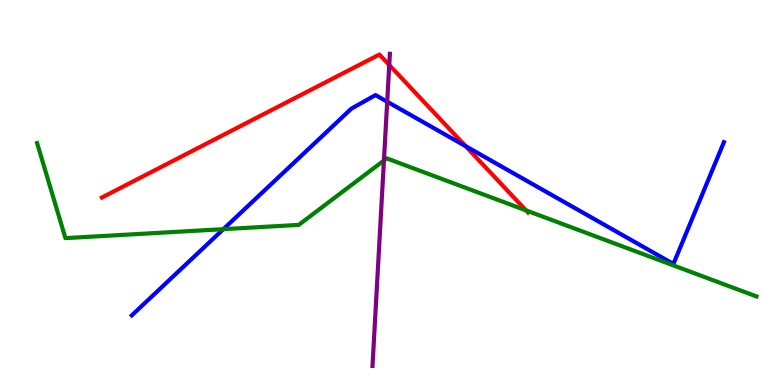[{'lines': ['blue', 'red'], 'intersections': [{'x': 6.01, 'y': 6.2}]}, {'lines': ['green', 'red'], 'intersections': [{'x': 6.79, 'y': 4.54}]}, {'lines': ['purple', 'red'], 'intersections': [{'x': 5.02, 'y': 8.31}]}, {'lines': ['blue', 'green'], 'intersections': [{'x': 2.88, 'y': 4.05}]}, {'lines': ['blue', 'purple'], 'intersections': [{'x': 5.0, 'y': 7.36}]}, {'lines': ['green', 'purple'], 'intersections': [{'x': 4.95, 'y': 5.83}]}]